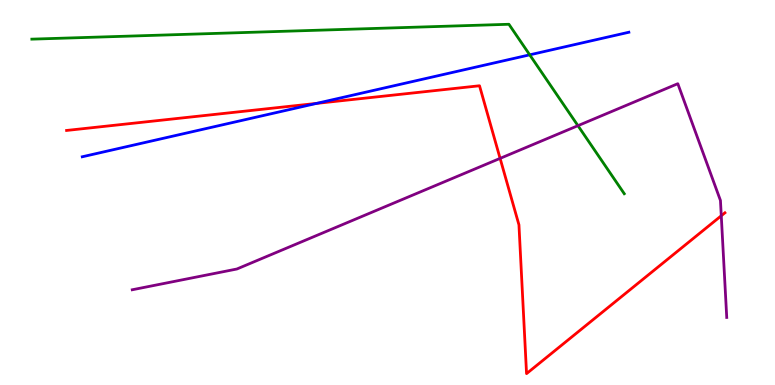[{'lines': ['blue', 'red'], 'intersections': [{'x': 4.08, 'y': 7.31}]}, {'lines': ['green', 'red'], 'intersections': []}, {'lines': ['purple', 'red'], 'intersections': [{'x': 6.45, 'y': 5.89}, {'x': 9.31, 'y': 4.4}]}, {'lines': ['blue', 'green'], 'intersections': [{'x': 6.84, 'y': 8.58}]}, {'lines': ['blue', 'purple'], 'intersections': []}, {'lines': ['green', 'purple'], 'intersections': [{'x': 7.46, 'y': 6.74}]}]